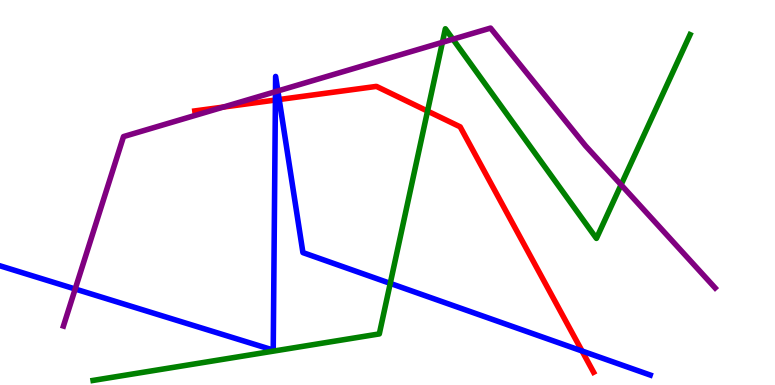[{'lines': ['blue', 'red'], 'intersections': [{'x': 3.55, 'y': 7.4}, {'x': 3.6, 'y': 7.41}, {'x': 7.51, 'y': 0.883}]}, {'lines': ['green', 'red'], 'intersections': [{'x': 5.52, 'y': 7.11}]}, {'lines': ['purple', 'red'], 'intersections': [{'x': 2.88, 'y': 7.22}]}, {'lines': ['blue', 'green'], 'intersections': [{'x': 5.04, 'y': 2.64}]}, {'lines': ['blue', 'purple'], 'intersections': [{'x': 0.97, 'y': 2.49}, {'x': 3.55, 'y': 7.62}, {'x': 3.59, 'y': 7.64}]}, {'lines': ['green', 'purple'], 'intersections': [{'x': 5.71, 'y': 8.9}, {'x': 5.84, 'y': 8.98}, {'x': 8.01, 'y': 5.2}]}]